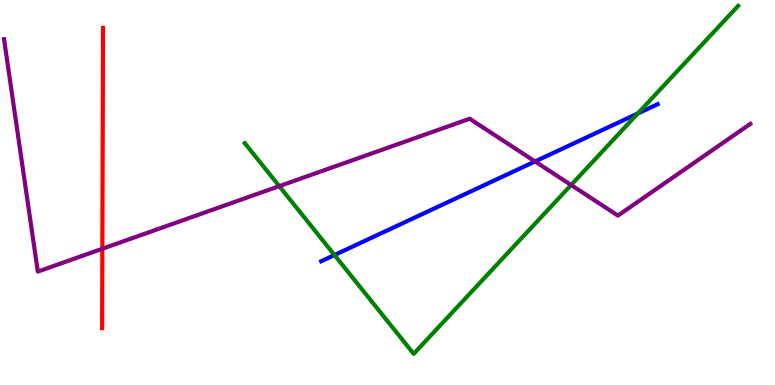[{'lines': ['blue', 'red'], 'intersections': []}, {'lines': ['green', 'red'], 'intersections': []}, {'lines': ['purple', 'red'], 'intersections': [{'x': 1.32, 'y': 3.54}]}, {'lines': ['blue', 'green'], 'intersections': [{'x': 4.32, 'y': 3.38}, {'x': 8.23, 'y': 7.05}]}, {'lines': ['blue', 'purple'], 'intersections': [{'x': 6.9, 'y': 5.81}]}, {'lines': ['green', 'purple'], 'intersections': [{'x': 3.6, 'y': 5.16}, {'x': 7.37, 'y': 5.19}]}]